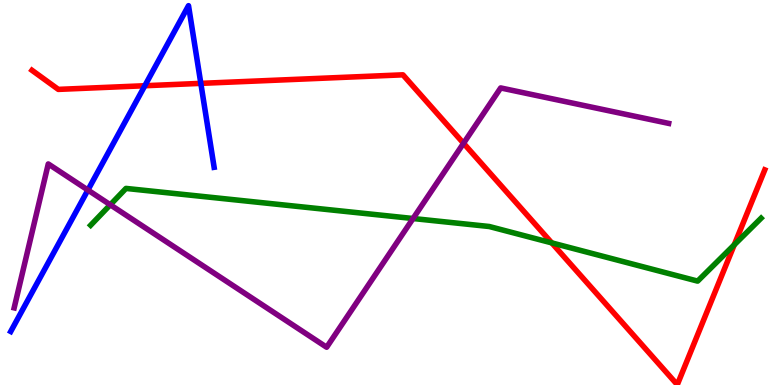[{'lines': ['blue', 'red'], 'intersections': [{'x': 1.87, 'y': 7.77}, {'x': 2.59, 'y': 7.83}]}, {'lines': ['green', 'red'], 'intersections': [{'x': 7.12, 'y': 3.69}, {'x': 9.47, 'y': 3.64}]}, {'lines': ['purple', 'red'], 'intersections': [{'x': 5.98, 'y': 6.28}]}, {'lines': ['blue', 'green'], 'intersections': []}, {'lines': ['blue', 'purple'], 'intersections': [{'x': 1.13, 'y': 5.06}]}, {'lines': ['green', 'purple'], 'intersections': [{'x': 1.42, 'y': 4.68}, {'x': 5.33, 'y': 4.32}]}]